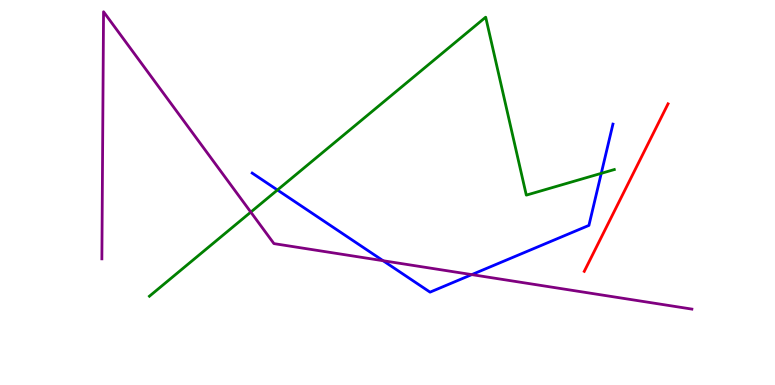[{'lines': ['blue', 'red'], 'intersections': []}, {'lines': ['green', 'red'], 'intersections': []}, {'lines': ['purple', 'red'], 'intersections': []}, {'lines': ['blue', 'green'], 'intersections': [{'x': 3.58, 'y': 5.07}, {'x': 7.76, 'y': 5.5}]}, {'lines': ['blue', 'purple'], 'intersections': [{'x': 4.94, 'y': 3.23}, {'x': 6.09, 'y': 2.87}]}, {'lines': ['green', 'purple'], 'intersections': [{'x': 3.24, 'y': 4.49}]}]